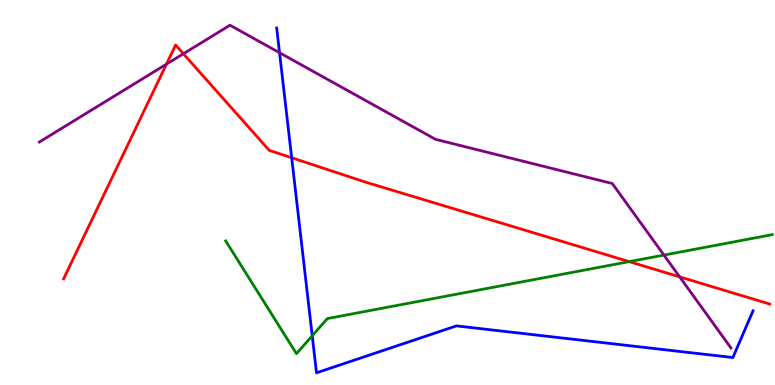[{'lines': ['blue', 'red'], 'intersections': [{'x': 3.76, 'y': 5.9}]}, {'lines': ['green', 'red'], 'intersections': [{'x': 8.12, 'y': 3.2}]}, {'lines': ['purple', 'red'], 'intersections': [{'x': 2.15, 'y': 8.33}, {'x': 2.37, 'y': 8.6}, {'x': 8.77, 'y': 2.81}]}, {'lines': ['blue', 'green'], 'intersections': [{'x': 4.03, 'y': 1.28}]}, {'lines': ['blue', 'purple'], 'intersections': [{'x': 3.61, 'y': 8.63}]}, {'lines': ['green', 'purple'], 'intersections': [{'x': 8.57, 'y': 3.37}]}]